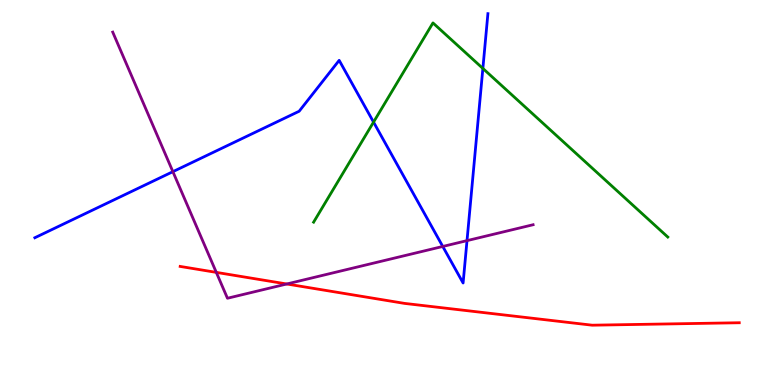[{'lines': ['blue', 'red'], 'intersections': []}, {'lines': ['green', 'red'], 'intersections': []}, {'lines': ['purple', 'red'], 'intersections': [{'x': 2.79, 'y': 2.93}, {'x': 3.7, 'y': 2.62}]}, {'lines': ['blue', 'green'], 'intersections': [{'x': 4.82, 'y': 6.83}, {'x': 6.23, 'y': 8.22}]}, {'lines': ['blue', 'purple'], 'intersections': [{'x': 2.23, 'y': 5.54}, {'x': 5.71, 'y': 3.6}, {'x': 6.03, 'y': 3.75}]}, {'lines': ['green', 'purple'], 'intersections': []}]